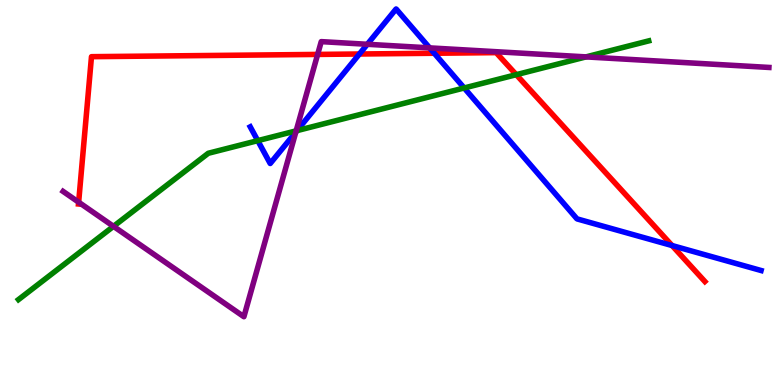[{'lines': ['blue', 'red'], 'intersections': [{'x': 4.64, 'y': 8.6}, {'x': 5.6, 'y': 8.62}, {'x': 8.67, 'y': 3.62}]}, {'lines': ['green', 'red'], 'intersections': [{'x': 6.66, 'y': 8.06}]}, {'lines': ['purple', 'red'], 'intersections': [{'x': 1.01, 'y': 4.75}, {'x': 4.1, 'y': 8.59}]}, {'lines': ['blue', 'green'], 'intersections': [{'x': 3.33, 'y': 6.35}, {'x': 3.83, 'y': 6.61}, {'x': 5.99, 'y': 7.71}]}, {'lines': ['blue', 'purple'], 'intersections': [{'x': 3.82, 'y': 6.57}, {'x': 4.74, 'y': 8.85}, {'x': 5.54, 'y': 8.76}]}, {'lines': ['green', 'purple'], 'intersections': [{'x': 1.46, 'y': 4.12}, {'x': 3.82, 'y': 6.6}, {'x': 7.56, 'y': 8.52}]}]